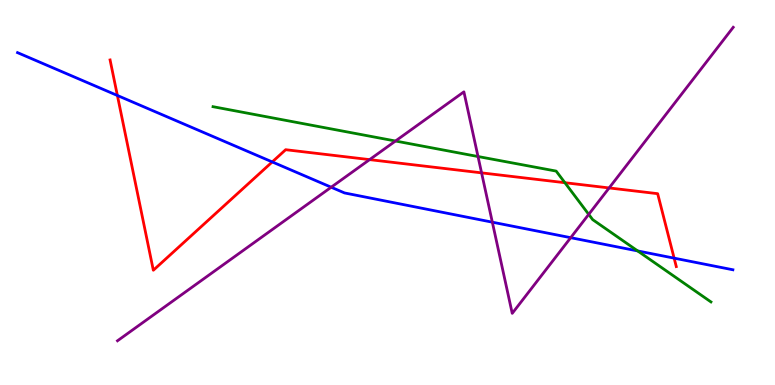[{'lines': ['blue', 'red'], 'intersections': [{'x': 1.51, 'y': 7.52}, {'x': 3.51, 'y': 5.79}, {'x': 8.7, 'y': 3.29}]}, {'lines': ['green', 'red'], 'intersections': [{'x': 7.29, 'y': 5.25}]}, {'lines': ['purple', 'red'], 'intersections': [{'x': 4.77, 'y': 5.85}, {'x': 6.21, 'y': 5.51}, {'x': 7.86, 'y': 5.12}]}, {'lines': ['blue', 'green'], 'intersections': [{'x': 8.23, 'y': 3.48}]}, {'lines': ['blue', 'purple'], 'intersections': [{'x': 4.27, 'y': 5.14}, {'x': 6.35, 'y': 4.23}, {'x': 7.36, 'y': 3.83}]}, {'lines': ['green', 'purple'], 'intersections': [{'x': 5.1, 'y': 6.34}, {'x': 6.17, 'y': 5.93}, {'x': 7.6, 'y': 4.43}]}]